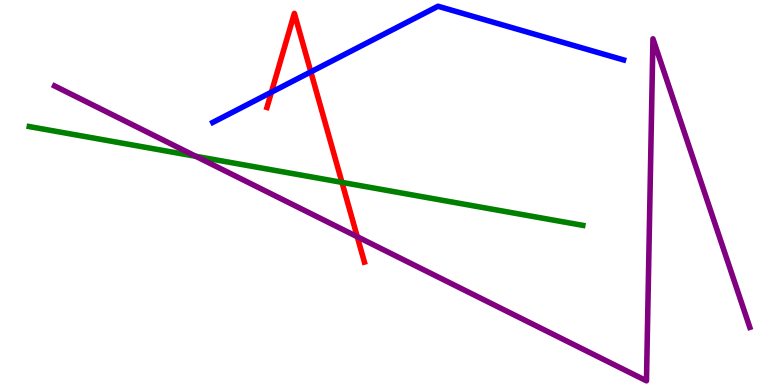[{'lines': ['blue', 'red'], 'intersections': [{'x': 3.5, 'y': 7.61}, {'x': 4.01, 'y': 8.13}]}, {'lines': ['green', 'red'], 'intersections': [{'x': 4.41, 'y': 5.26}]}, {'lines': ['purple', 'red'], 'intersections': [{'x': 4.61, 'y': 3.85}]}, {'lines': ['blue', 'green'], 'intersections': []}, {'lines': ['blue', 'purple'], 'intersections': []}, {'lines': ['green', 'purple'], 'intersections': [{'x': 2.53, 'y': 5.94}]}]